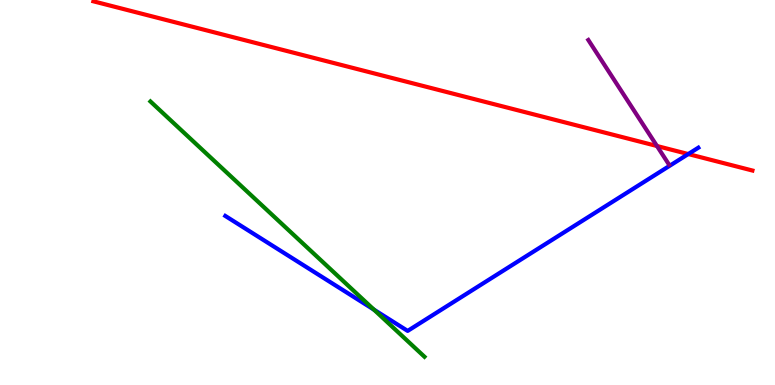[{'lines': ['blue', 'red'], 'intersections': [{'x': 8.88, 'y': 6.0}]}, {'lines': ['green', 'red'], 'intersections': []}, {'lines': ['purple', 'red'], 'intersections': [{'x': 8.48, 'y': 6.21}]}, {'lines': ['blue', 'green'], 'intersections': [{'x': 4.82, 'y': 1.96}]}, {'lines': ['blue', 'purple'], 'intersections': []}, {'lines': ['green', 'purple'], 'intersections': []}]